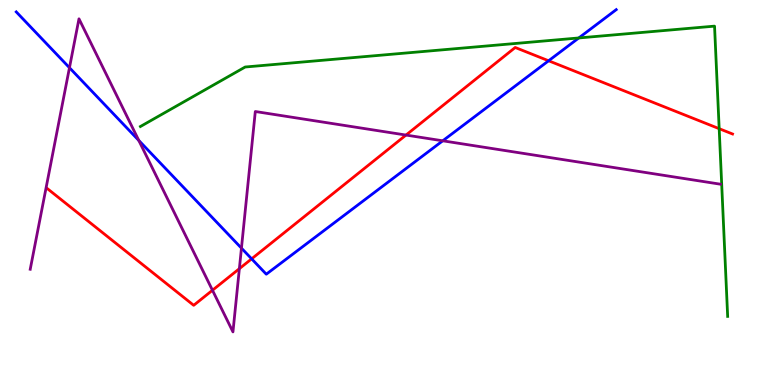[{'lines': ['blue', 'red'], 'intersections': [{'x': 3.25, 'y': 3.28}, {'x': 7.08, 'y': 8.42}]}, {'lines': ['green', 'red'], 'intersections': [{'x': 9.28, 'y': 6.66}]}, {'lines': ['purple', 'red'], 'intersections': [{'x': 2.74, 'y': 2.46}, {'x': 3.09, 'y': 3.02}, {'x': 5.24, 'y': 6.49}]}, {'lines': ['blue', 'green'], 'intersections': [{'x': 7.47, 'y': 9.01}]}, {'lines': ['blue', 'purple'], 'intersections': [{'x': 0.896, 'y': 8.24}, {'x': 1.79, 'y': 6.35}, {'x': 3.12, 'y': 3.55}, {'x': 5.71, 'y': 6.34}]}, {'lines': ['green', 'purple'], 'intersections': []}]